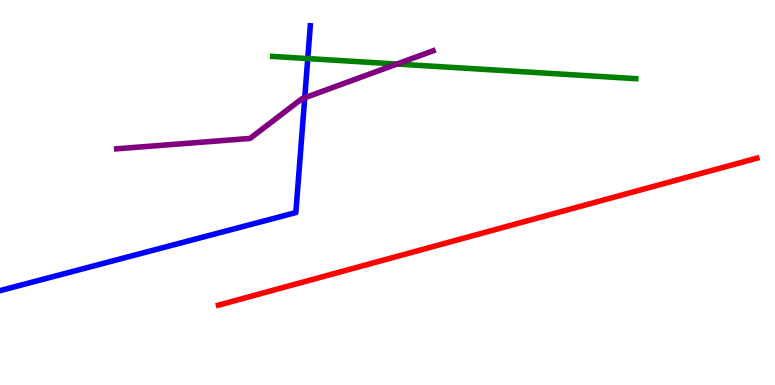[{'lines': ['blue', 'red'], 'intersections': []}, {'lines': ['green', 'red'], 'intersections': []}, {'lines': ['purple', 'red'], 'intersections': []}, {'lines': ['blue', 'green'], 'intersections': [{'x': 3.97, 'y': 8.48}]}, {'lines': ['blue', 'purple'], 'intersections': [{'x': 3.93, 'y': 7.46}]}, {'lines': ['green', 'purple'], 'intersections': [{'x': 5.12, 'y': 8.34}]}]